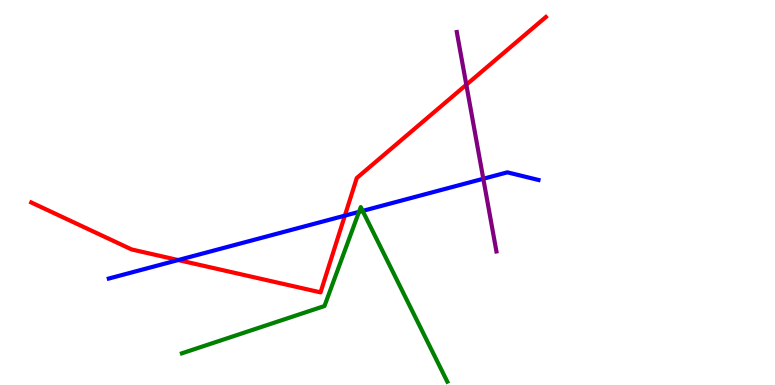[{'lines': ['blue', 'red'], 'intersections': [{'x': 2.3, 'y': 3.25}, {'x': 4.45, 'y': 4.4}]}, {'lines': ['green', 'red'], 'intersections': []}, {'lines': ['purple', 'red'], 'intersections': [{'x': 6.02, 'y': 7.8}]}, {'lines': ['blue', 'green'], 'intersections': [{'x': 4.63, 'y': 4.5}, {'x': 4.68, 'y': 4.52}]}, {'lines': ['blue', 'purple'], 'intersections': [{'x': 6.24, 'y': 5.36}]}, {'lines': ['green', 'purple'], 'intersections': []}]